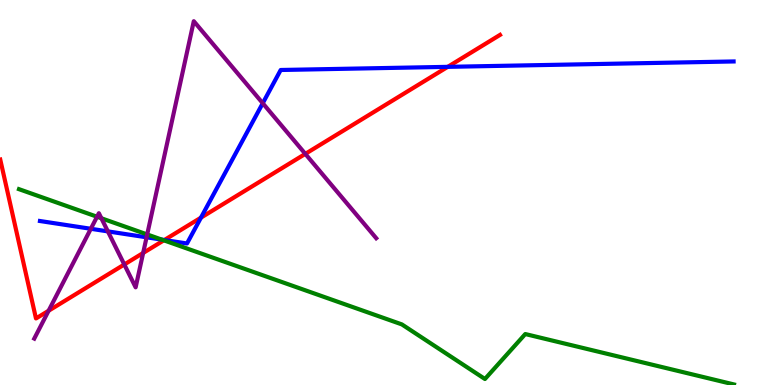[{'lines': ['blue', 'red'], 'intersections': [{'x': 2.12, 'y': 3.77}, {'x': 2.59, 'y': 4.35}, {'x': 5.78, 'y': 8.26}]}, {'lines': ['green', 'red'], 'intersections': [{'x': 2.11, 'y': 3.76}]}, {'lines': ['purple', 'red'], 'intersections': [{'x': 0.627, 'y': 1.93}, {'x': 1.6, 'y': 3.13}, {'x': 1.85, 'y': 3.43}, {'x': 3.94, 'y': 6.0}]}, {'lines': ['blue', 'green'], 'intersections': [{'x': 2.09, 'y': 3.78}]}, {'lines': ['blue', 'purple'], 'intersections': [{'x': 1.17, 'y': 4.06}, {'x': 1.39, 'y': 3.99}, {'x': 1.89, 'y': 3.84}, {'x': 3.39, 'y': 7.32}]}, {'lines': ['green', 'purple'], 'intersections': [{'x': 1.25, 'y': 4.37}, {'x': 1.31, 'y': 4.33}, {'x': 1.9, 'y': 3.91}]}]